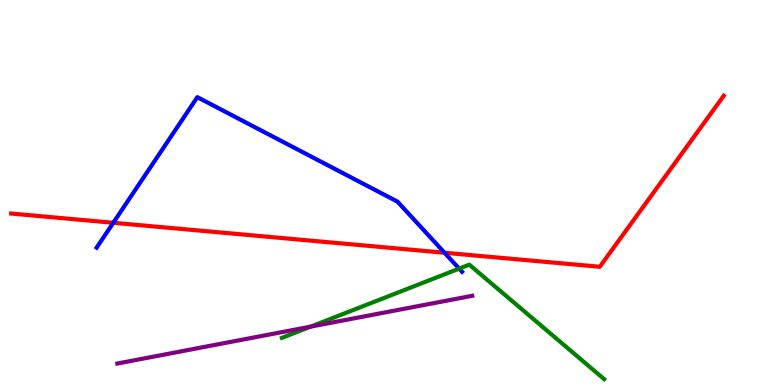[{'lines': ['blue', 'red'], 'intersections': [{'x': 1.46, 'y': 4.21}, {'x': 5.74, 'y': 3.44}]}, {'lines': ['green', 'red'], 'intersections': []}, {'lines': ['purple', 'red'], 'intersections': []}, {'lines': ['blue', 'green'], 'intersections': [{'x': 5.92, 'y': 3.02}]}, {'lines': ['blue', 'purple'], 'intersections': []}, {'lines': ['green', 'purple'], 'intersections': [{'x': 4.01, 'y': 1.52}]}]